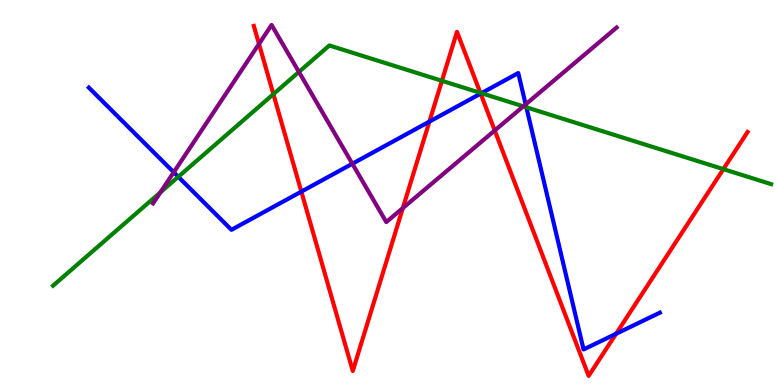[{'lines': ['blue', 'red'], 'intersections': [{'x': 3.89, 'y': 5.02}, {'x': 5.54, 'y': 6.84}, {'x': 6.2, 'y': 7.57}, {'x': 7.95, 'y': 1.33}]}, {'lines': ['green', 'red'], 'intersections': [{'x': 3.53, 'y': 7.56}, {'x': 5.7, 'y': 7.9}, {'x': 6.2, 'y': 7.59}, {'x': 9.33, 'y': 5.61}]}, {'lines': ['purple', 'red'], 'intersections': [{'x': 3.34, 'y': 8.86}, {'x': 5.2, 'y': 4.59}, {'x': 6.38, 'y': 6.61}]}, {'lines': ['blue', 'green'], 'intersections': [{'x': 2.3, 'y': 5.41}, {'x': 6.21, 'y': 7.58}, {'x': 6.79, 'y': 7.21}]}, {'lines': ['blue', 'purple'], 'intersections': [{'x': 2.24, 'y': 5.53}, {'x': 4.55, 'y': 5.75}, {'x': 6.78, 'y': 7.29}]}, {'lines': ['green', 'purple'], 'intersections': [{'x': 2.07, 'y': 5.0}, {'x': 3.86, 'y': 8.13}, {'x': 6.75, 'y': 7.24}]}]